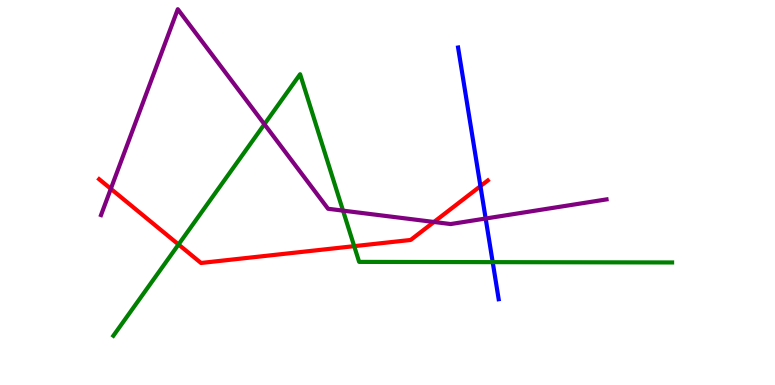[{'lines': ['blue', 'red'], 'intersections': [{'x': 6.2, 'y': 5.17}]}, {'lines': ['green', 'red'], 'intersections': [{'x': 2.3, 'y': 3.65}, {'x': 4.57, 'y': 3.61}]}, {'lines': ['purple', 'red'], 'intersections': [{'x': 1.43, 'y': 5.1}, {'x': 5.6, 'y': 4.23}]}, {'lines': ['blue', 'green'], 'intersections': [{'x': 6.36, 'y': 3.19}]}, {'lines': ['blue', 'purple'], 'intersections': [{'x': 6.27, 'y': 4.32}]}, {'lines': ['green', 'purple'], 'intersections': [{'x': 3.41, 'y': 6.77}, {'x': 4.43, 'y': 4.53}]}]